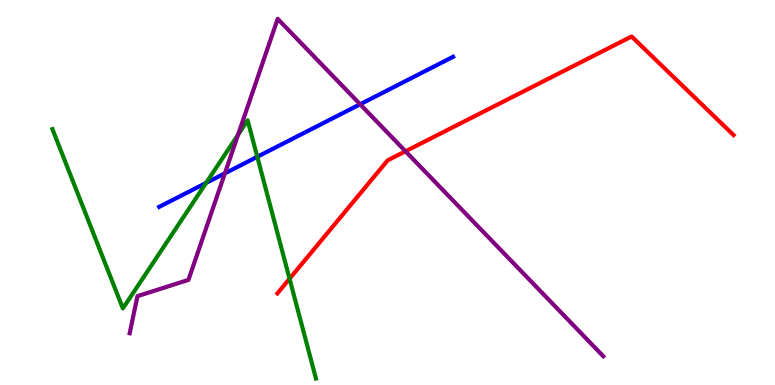[{'lines': ['blue', 'red'], 'intersections': []}, {'lines': ['green', 'red'], 'intersections': [{'x': 3.74, 'y': 2.76}]}, {'lines': ['purple', 'red'], 'intersections': [{'x': 5.23, 'y': 6.07}]}, {'lines': ['blue', 'green'], 'intersections': [{'x': 2.66, 'y': 5.25}, {'x': 3.32, 'y': 5.93}]}, {'lines': ['blue', 'purple'], 'intersections': [{'x': 2.9, 'y': 5.5}, {'x': 4.65, 'y': 7.29}]}, {'lines': ['green', 'purple'], 'intersections': [{'x': 3.07, 'y': 6.5}]}]